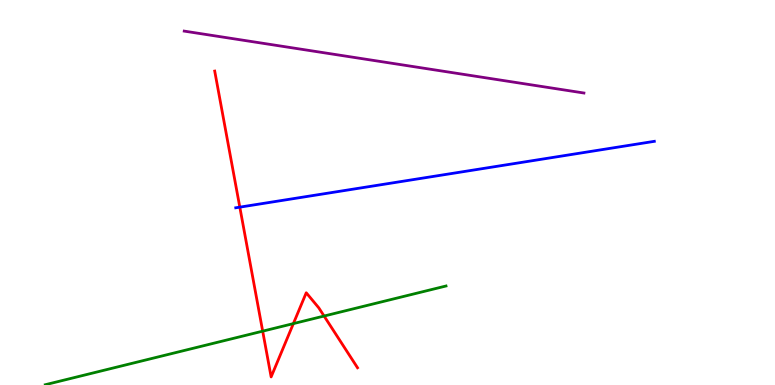[{'lines': ['blue', 'red'], 'intersections': [{'x': 3.09, 'y': 4.62}]}, {'lines': ['green', 'red'], 'intersections': [{'x': 3.39, 'y': 1.4}, {'x': 3.79, 'y': 1.59}, {'x': 4.18, 'y': 1.79}]}, {'lines': ['purple', 'red'], 'intersections': []}, {'lines': ['blue', 'green'], 'intersections': []}, {'lines': ['blue', 'purple'], 'intersections': []}, {'lines': ['green', 'purple'], 'intersections': []}]